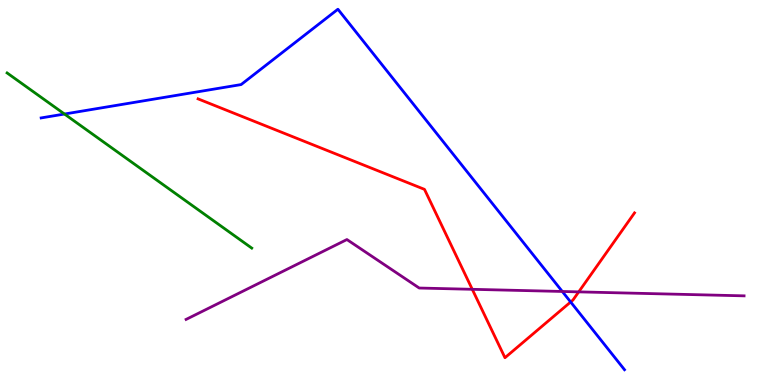[{'lines': ['blue', 'red'], 'intersections': [{'x': 7.36, 'y': 2.16}]}, {'lines': ['green', 'red'], 'intersections': []}, {'lines': ['purple', 'red'], 'intersections': [{'x': 6.09, 'y': 2.49}, {'x': 7.47, 'y': 2.42}]}, {'lines': ['blue', 'green'], 'intersections': [{'x': 0.832, 'y': 7.04}]}, {'lines': ['blue', 'purple'], 'intersections': [{'x': 7.26, 'y': 2.43}]}, {'lines': ['green', 'purple'], 'intersections': []}]